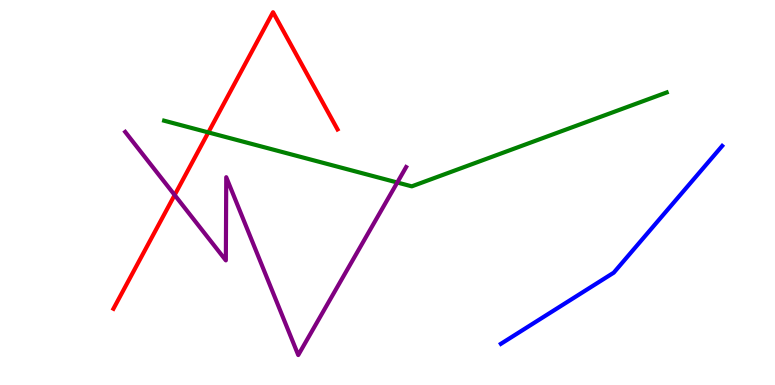[{'lines': ['blue', 'red'], 'intersections': []}, {'lines': ['green', 'red'], 'intersections': [{'x': 2.69, 'y': 6.56}]}, {'lines': ['purple', 'red'], 'intersections': [{'x': 2.25, 'y': 4.93}]}, {'lines': ['blue', 'green'], 'intersections': []}, {'lines': ['blue', 'purple'], 'intersections': []}, {'lines': ['green', 'purple'], 'intersections': [{'x': 5.13, 'y': 5.26}]}]